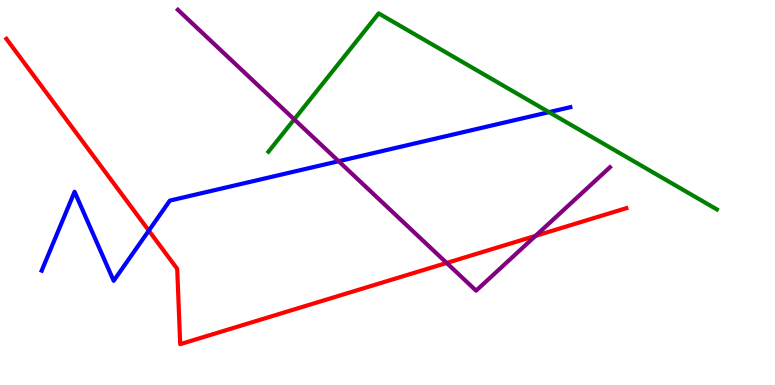[{'lines': ['blue', 'red'], 'intersections': [{'x': 1.92, 'y': 4.01}]}, {'lines': ['green', 'red'], 'intersections': []}, {'lines': ['purple', 'red'], 'intersections': [{'x': 5.76, 'y': 3.17}, {'x': 6.91, 'y': 3.87}]}, {'lines': ['blue', 'green'], 'intersections': [{'x': 7.08, 'y': 7.09}]}, {'lines': ['blue', 'purple'], 'intersections': [{'x': 4.37, 'y': 5.81}]}, {'lines': ['green', 'purple'], 'intersections': [{'x': 3.8, 'y': 6.9}]}]